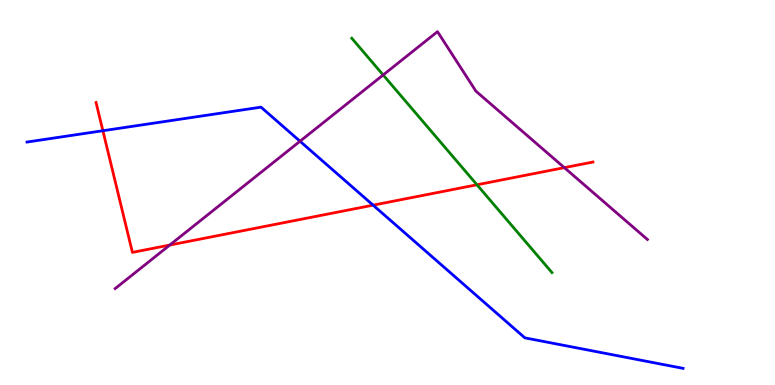[{'lines': ['blue', 'red'], 'intersections': [{'x': 1.33, 'y': 6.6}, {'x': 4.81, 'y': 4.67}]}, {'lines': ['green', 'red'], 'intersections': [{'x': 6.15, 'y': 5.2}]}, {'lines': ['purple', 'red'], 'intersections': [{'x': 2.19, 'y': 3.64}, {'x': 7.28, 'y': 5.65}]}, {'lines': ['blue', 'green'], 'intersections': []}, {'lines': ['blue', 'purple'], 'intersections': [{'x': 3.87, 'y': 6.33}]}, {'lines': ['green', 'purple'], 'intersections': [{'x': 4.94, 'y': 8.05}]}]